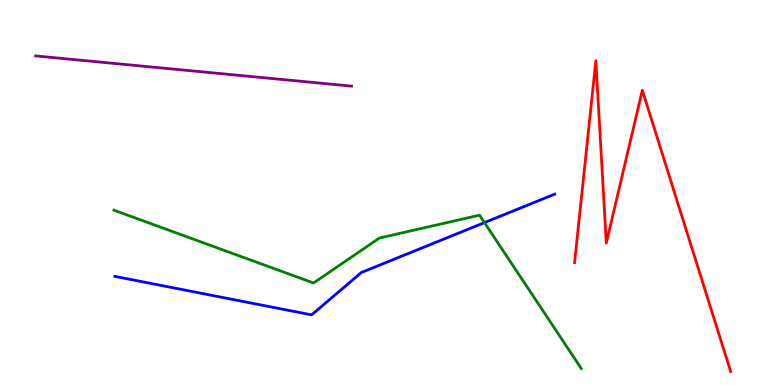[{'lines': ['blue', 'red'], 'intersections': []}, {'lines': ['green', 'red'], 'intersections': []}, {'lines': ['purple', 'red'], 'intersections': []}, {'lines': ['blue', 'green'], 'intersections': [{'x': 6.25, 'y': 4.22}]}, {'lines': ['blue', 'purple'], 'intersections': []}, {'lines': ['green', 'purple'], 'intersections': []}]